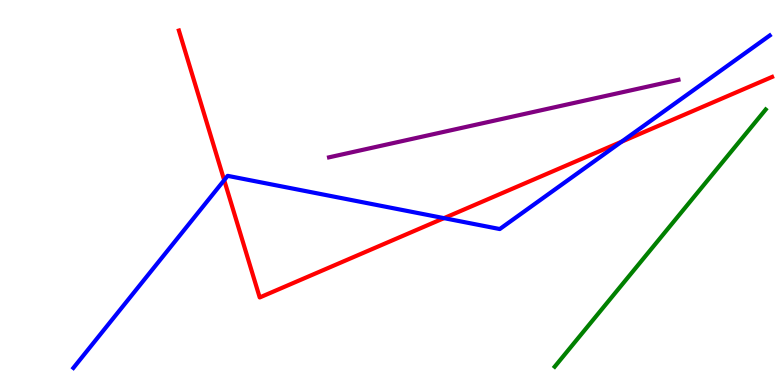[{'lines': ['blue', 'red'], 'intersections': [{'x': 2.89, 'y': 5.32}, {'x': 5.73, 'y': 4.33}, {'x': 8.02, 'y': 6.32}]}, {'lines': ['green', 'red'], 'intersections': []}, {'lines': ['purple', 'red'], 'intersections': []}, {'lines': ['blue', 'green'], 'intersections': []}, {'lines': ['blue', 'purple'], 'intersections': []}, {'lines': ['green', 'purple'], 'intersections': []}]